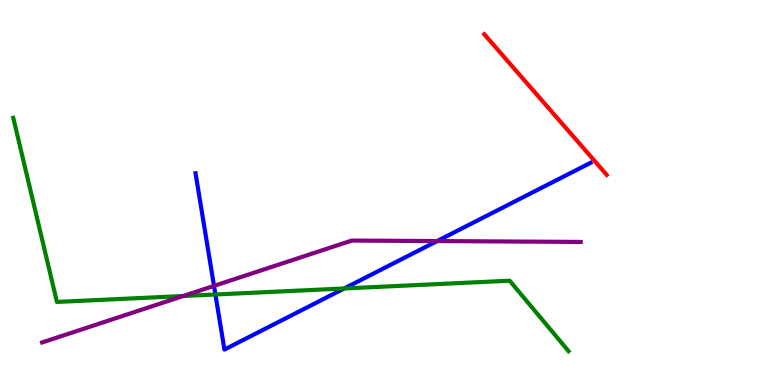[{'lines': ['blue', 'red'], 'intersections': []}, {'lines': ['green', 'red'], 'intersections': []}, {'lines': ['purple', 'red'], 'intersections': []}, {'lines': ['blue', 'green'], 'intersections': [{'x': 2.78, 'y': 2.35}, {'x': 4.44, 'y': 2.51}]}, {'lines': ['blue', 'purple'], 'intersections': [{'x': 2.76, 'y': 2.57}, {'x': 5.64, 'y': 3.74}]}, {'lines': ['green', 'purple'], 'intersections': [{'x': 2.36, 'y': 2.31}]}]